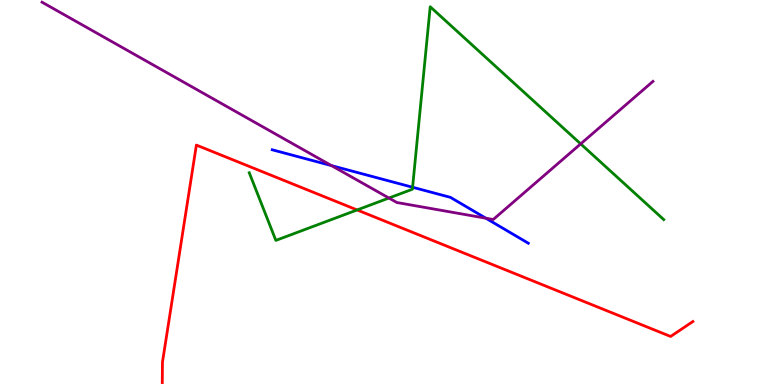[{'lines': ['blue', 'red'], 'intersections': []}, {'lines': ['green', 'red'], 'intersections': [{'x': 4.61, 'y': 4.55}]}, {'lines': ['purple', 'red'], 'intersections': []}, {'lines': ['blue', 'green'], 'intersections': [{'x': 5.32, 'y': 5.14}]}, {'lines': ['blue', 'purple'], 'intersections': [{'x': 4.28, 'y': 5.7}, {'x': 6.27, 'y': 4.33}]}, {'lines': ['green', 'purple'], 'intersections': [{'x': 5.02, 'y': 4.86}, {'x': 7.49, 'y': 6.26}]}]